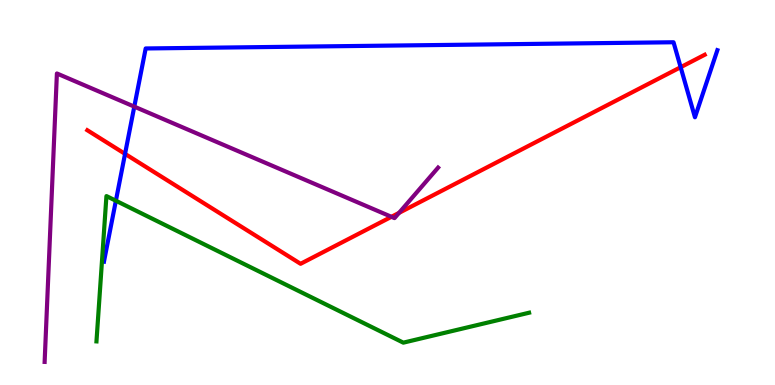[{'lines': ['blue', 'red'], 'intersections': [{'x': 1.61, 'y': 6.0}, {'x': 8.78, 'y': 8.25}]}, {'lines': ['green', 'red'], 'intersections': []}, {'lines': ['purple', 'red'], 'intersections': [{'x': 5.05, 'y': 4.37}, {'x': 5.15, 'y': 4.47}]}, {'lines': ['blue', 'green'], 'intersections': [{'x': 1.5, 'y': 4.79}]}, {'lines': ['blue', 'purple'], 'intersections': [{'x': 1.73, 'y': 7.23}]}, {'lines': ['green', 'purple'], 'intersections': []}]